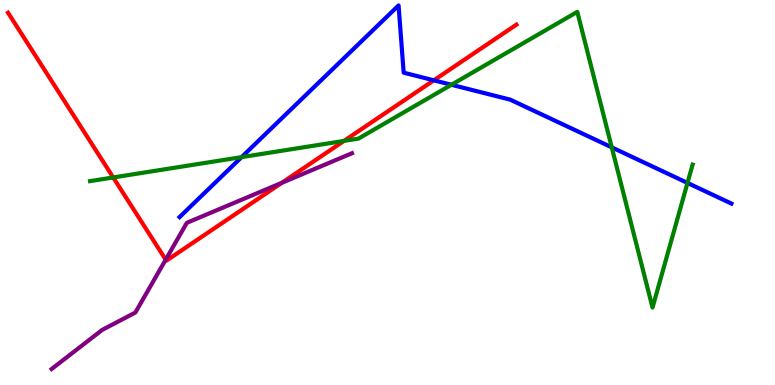[{'lines': ['blue', 'red'], 'intersections': [{'x': 5.6, 'y': 7.91}]}, {'lines': ['green', 'red'], 'intersections': [{'x': 1.46, 'y': 5.39}, {'x': 4.44, 'y': 6.34}]}, {'lines': ['purple', 'red'], 'intersections': [{'x': 2.14, 'y': 3.26}, {'x': 3.64, 'y': 5.25}]}, {'lines': ['blue', 'green'], 'intersections': [{'x': 3.12, 'y': 5.92}, {'x': 5.82, 'y': 7.8}, {'x': 7.89, 'y': 6.17}, {'x': 8.87, 'y': 5.25}]}, {'lines': ['blue', 'purple'], 'intersections': []}, {'lines': ['green', 'purple'], 'intersections': []}]